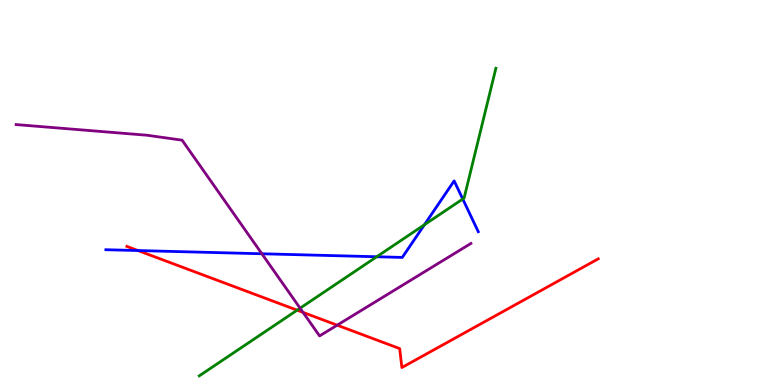[{'lines': ['blue', 'red'], 'intersections': [{'x': 1.78, 'y': 3.49}]}, {'lines': ['green', 'red'], 'intersections': [{'x': 3.83, 'y': 1.94}]}, {'lines': ['purple', 'red'], 'intersections': [{'x': 3.91, 'y': 1.89}, {'x': 4.35, 'y': 1.55}]}, {'lines': ['blue', 'green'], 'intersections': [{'x': 4.86, 'y': 3.33}, {'x': 5.48, 'y': 4.16}, {'x': 5.97, 'y': 4.83}]}, {'lines': ['blue', 'purple'], 'intersections': [{'x': 3.38, 'y': 3.41}]}, {'lines': ['green', 'purple'], 'intersections': [{'x': 3.87, 'y': 2.0}]}]